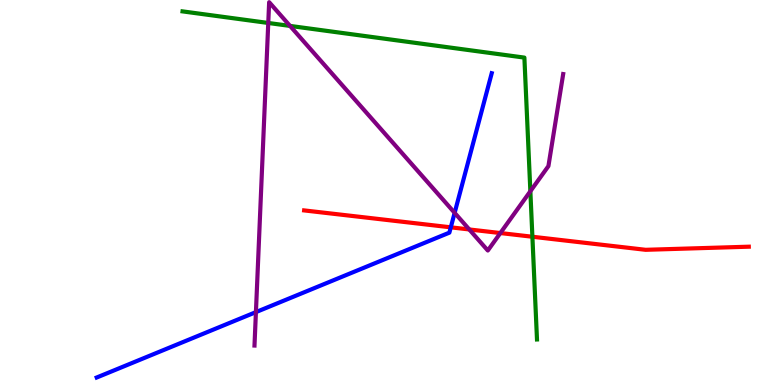[{'lines': ['blue', 'red'], 'intersections': [{'x': 5.82, 'y': 4.1}]}, {'lines': ['green', 'red'], 'intersections': [{'x': 6.87, 'y': 3.85}]}, {'lines': ['purple', 'red'], 'intersections': [{'x': 6.06, 'y': 4.04}, {'x': 6.46, 'y': 3.95}]}, {'lines': ['blue', 'green'], 'intersections': []}, {'lines': ['blue', 'purple'], 'intersections': [{'x': 3.3, 'y': 1.89}, {'x': 5.87, 'y': 4.47}]}, {'lines': ['green', 'purple'], 'intersections': [{'x': 3.46, 'y': 9.4}, {'x': 3.74, 'y': 9.33}, {'x': 6.84, 'y': 5.03}]}]